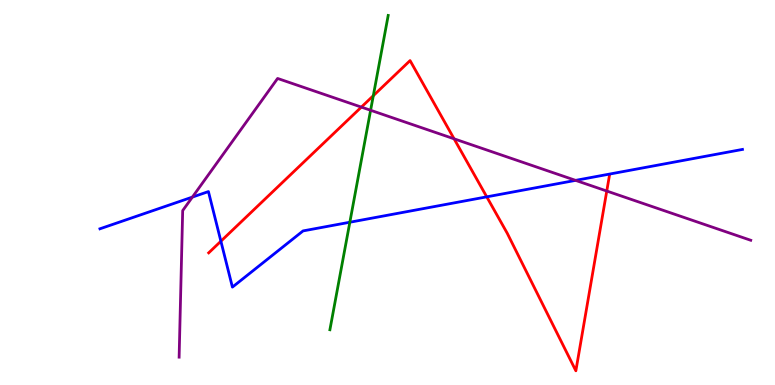[{'lines': ['blue', 'red'], 'intersections': [{'x': 2.85, 'y': 3.73}, {'x': 6.28, 'y': 4.89}]}, {'lines': ['green', 'red'], 'intersections': [{'x': 4.82, 'y': 7.51}]}, {'lines': ['purple', 'red'], 'intersections': [{'x': 4.66, 'y': 7.22}, {'x': 5.86, 'y': 6.39}, {'x': 7.83, 'y': 5.04}]}, {'lines': ['blue', 'green'], 'intersections': [{'x': 4.51, 'y': 4.23}]}, {'lines': ['blue', 'purple'], 'intersections': [{'x': 2.48, 'y': 4.88}, {'x': 7.43, 'y': 5.32}]}, {'lines': ['green', 'purple'], 'intersections': [{'x': 4.78, 'y': 7.14}]}]